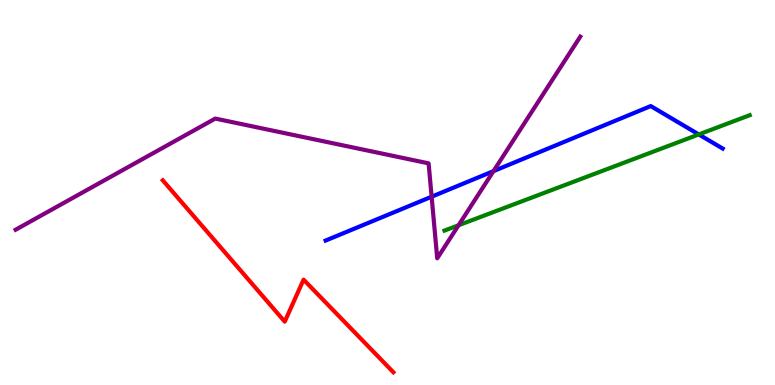[{'lines': ['blue', 'red'], 'intersections': []}, {'lines': ['green', 'red'], 'intersections': []}, {'lines': ['purple', 'red'], 'intersections': []}, {'lines': ['blue', 'green'], 'intersections': [{'x': 9.02, 'y': 6.51}]}, {'lines': ['blue', 'purple'], 'intersections': [{'x': 5.57, 'y': 4.89}, {'x': 6.37, 'y': 5.56}]}, {'lines': ['green', 'purple'], 'intersections': [{'x': 5.92, 'y': 4.15}]}]